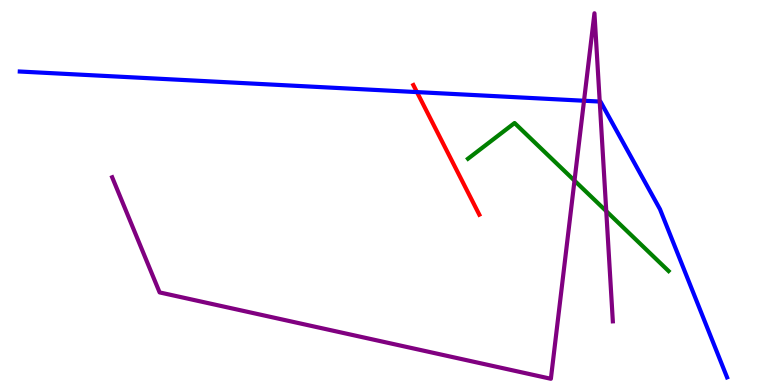[{'lines': ['blue', 'red'], 'intersections': [{'x': 5.38, 'y': 7.61}]}, {'lines': ['green', 'red'], 'intersections': []}, {'lines': ['purple', 'red'], 'intersections': []}, {'lines': ['blue', 'green'], 'intersections': []}, {'lines': ['blue', 'purple'], 'intersections': [{'x': 7.54, 'y': 7.38}, {'x': 7.74, 'y': 7.36}]}, {'lines': ['green', 'purple'], 'intersections': [{'x': 7.41, 'y': 5.31}, {'x': 7.82, 'y': 4.52}]}]